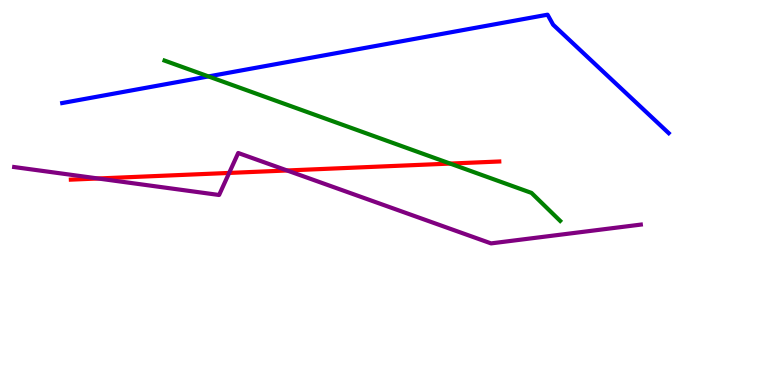[{'lines': ['blue', 'red'], 'intersections': []}, {'lines': ['green', 'red'], 'intersections': [{'x': 5.81, 'y': 5.75}]}, {'lines': ['purple', 'red'], 'intersections': [{'x': 1.27, 'y': 5.36}, {'x': 2.96, 'y': 5.51}, {'x': 3.7, 'y': 5.57}]}, {'lines': ['blue', 'green'], 'intersections': [{'x': 2.69, 'y': 8.02}]}, {'lines': ['blue', 'purple'], 'intersections': []}, {'lines': ['green', 'purple'], 'intersections': []}]